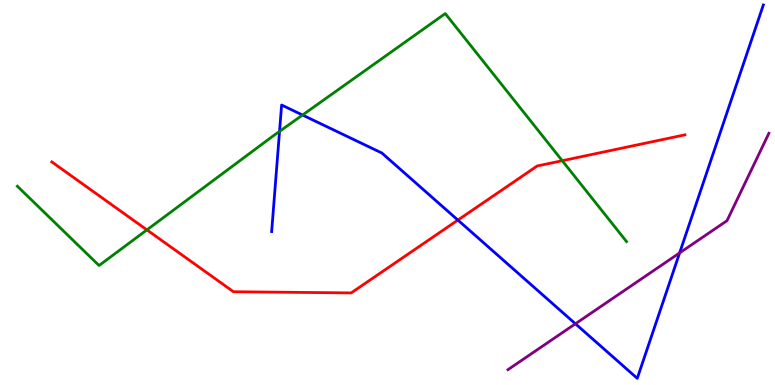[{'lines': ['blue', 'red'], 'intersections': [{'x': 5.91, 'y': 4.28}]}, {'lines': ['green', 'red'], 'intersections': [{'x': 1.9, 'y': 4.03}, {'x': 7.25, 'y': 5.83}]}, {'lines': ['purple', 'red'], 'intersections': []}, {'lines': ['blue', 'green'], 'intersections': [{'x': 3.61, 'y': 6.59}, {'x': 3.9, 'y': 7.01}]}, {'lines': ['blue', 'purple'], 'intersections': [{'x': 7.42, 'y': 1.59}, {'x': 8.77, 'y': 3.43}]}, {'lines': ['green', 'purple'], 'intersections': []}]